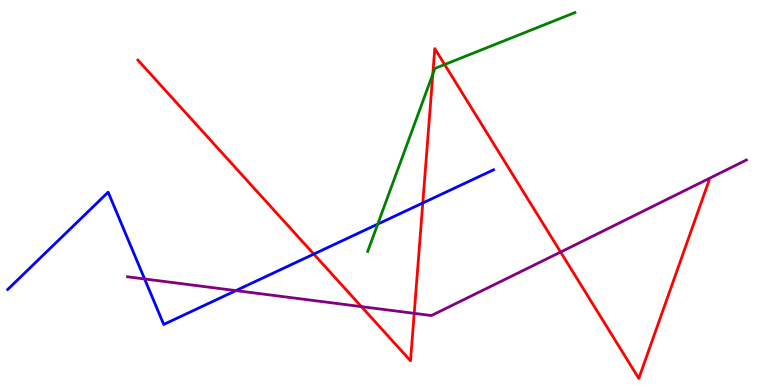[{'lines': ['blue', 'red'], 'intersections': [{'x': 4.05, 'y': 3.4}, {'x': 5.46, 'y': 4.73}]}, {'lines': ['green', 'red'], 'intersections': [{'x': 5.58, 'y': 8.07}, {'x': 5.74, 'y': 8.32}]}, {'lines': ['purple', 'red'], 'intersections': [{'x': 4.66, 'y': 2.04}, {'x': 5.34, 'y': 1.86}, {'x': 7.23, 'y': 3.45}]}, {'lines': ['blue', 'green'], 'intersections': [{'x': 4.87, 'y': 4.18}]}, {'lines': ['blue', 'purple'], 'intersections': [{'x': 1.87, 'y': 2.75}, {'x': 3.04, 'y': 2.45}]}, {'lines': ['green', 'purple'], 'intersections': []}]